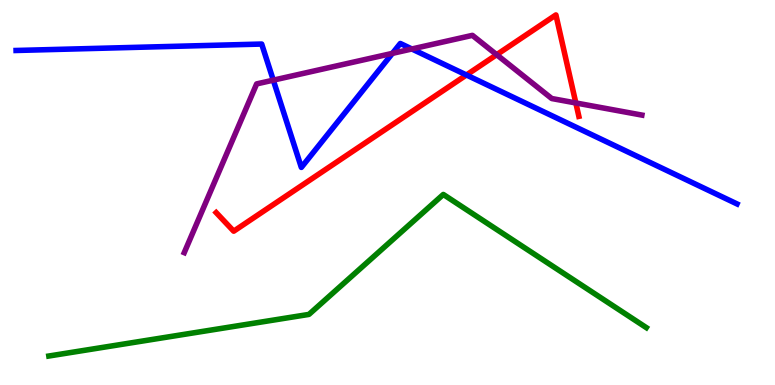[{'lines': ['blue', 'red'], 'intersections': [{'x': 6.02, 'y': 8.05}]}, {'lines': ['green', 'red'], 'intersections': []}, {'lines': ['purple', 'red'], 'intersections': [{'x': 6.41, 'y': 8.58}, {'x': 7.43, 'y': 7.33}]}, {'lines': ['blue', 'green'], 'intersections': []}, {'lines': ['blue', 'purple'], 'intersections': [{'x': 3.53, 'y': 7.92}, {'x': 5.06, 'y': 8.61}, {'x': 5.31, 'y': 8.73}]}, {'lines': ['green', 'purple'], 'intersections': []}]